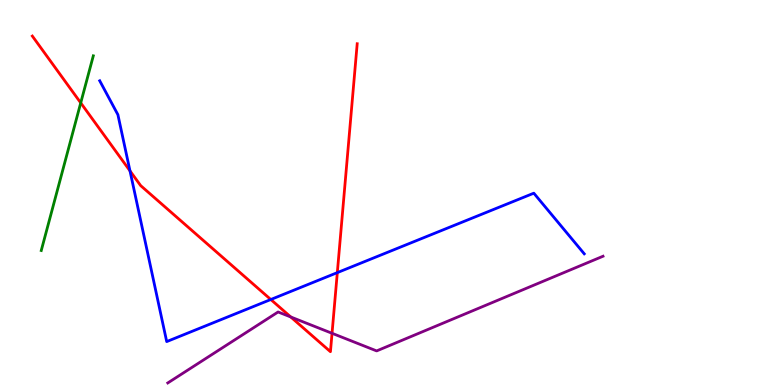[{'lines': ['blue', 'red'], 'intersections': [{'x': 1.68, 'y': 5.56}, {'x': 3.49, 'y': 2.22}, {'x': 4.35, 'y': 2.92}]}, {'lines': ['green', 'red'], 'intersections': [{'x': 1.04, 'y': 7.33}]}, {'lines': ['purple', 'red'], 'intersections': [{'x': 3.75, 'y': 1.77}, {'x': 4.28, 'y': 1.34}]}, {'lines': ['blue', 'green'], 'intersections': []}, {'lines': ['blue', 'purple'], 'intersections': []}, {'lines': ['green', 'purple'], 'intersections': []}]